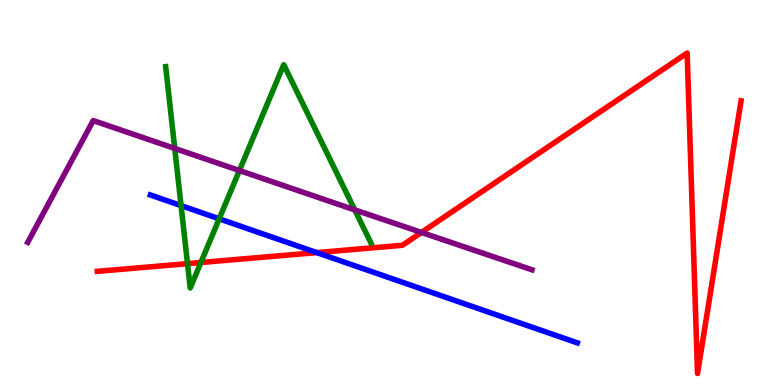[{'lines': ['blue', 'red'], 'intersections': [{'x': 4.09, 'y': 3.44}]}, {'lines': ['green', 'red'], 'intersections': [{'x': 2.42, 'y': 3.15}, {'x': 2.59, 'y': 3.18}]}, {'lines': ['purple', 'red'], 'intersections': [{'x': 5.44, 'y': 3.96}]}, {'lines': ['blue', 'green'], 'intersections': [{'x': 2.34, 'y': 4.66}, {'x': 2.83, 'y': 4.32}]}, {'lines': ['blue', 'purple'], 'intersections': []}, {'lines': ['green', 'purple'], 'intersections': [{'x': 2.25, 'y': 6.14}, {'x': 3.09, 'y': 5.57}, {'x': 4.58, 'y': 4.55}]}]